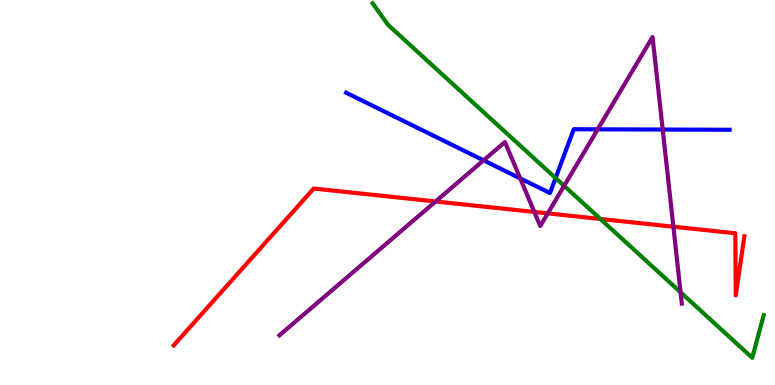[{'lines': ['blue', 'red'], 'intersections': []}, {'lines': ['green', 'red'], 'intersections': [{'x': 7.75, 'y': 4.31}]}, {'lines': ['purple', 'red'], 'intersections': [{'x': 5.62, 'y': 4.77}, {'x': 6.89, 'y': 4.49}, {'x': 7.07, 'y': 4.46}, {'x': 8.69, 'y': 4.11}]}, {'lines': ['blue', 'green'], 'intersections': [{'x': 7.17, 'y': 5.38}]}, {'lines': ['blue', 'purple'], 'intersections': [{'x': 6.24, 'y': 5.84}, {'x': 6.71, 'y': 5.37}, {'x': 7.71, 'y': 6.64}, {'x': 8.55, 'y': 6.64}]}, {'lines': ['green', 'purple'], 'intersections': [{'x': 7.28, 'y': 5.17}, {'x': 8.78, 'y': 2.41}]}]